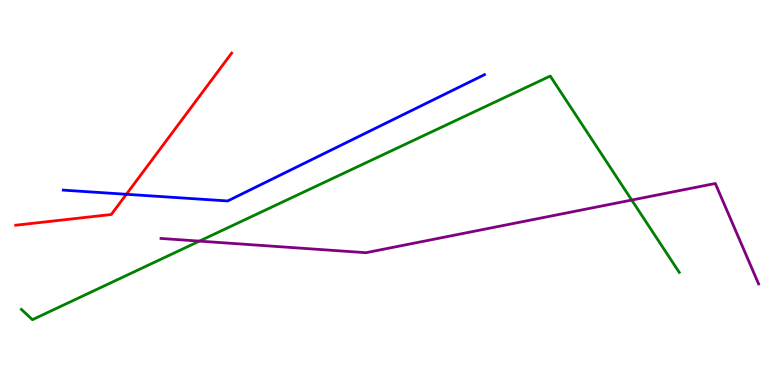[{'lines': ['blue', 'red'], 'intersections': [{'x': 1.63, 'y': 4.95}]}, {'lines': ['green', 'red'], 'intersections': []}, {'lines': ['purple', 'red'], 'intersections': []}, {'lines': ['blue', 'green'], 'intersections': []}, {'lines': ['blue', 'purple'], 'intersections': []}, {'lines': ['green', 'purple'], 'intersections': [{'x': 2.57, 'y': 3.74}, {'x': 8.15, 'y': 4.8}]}]